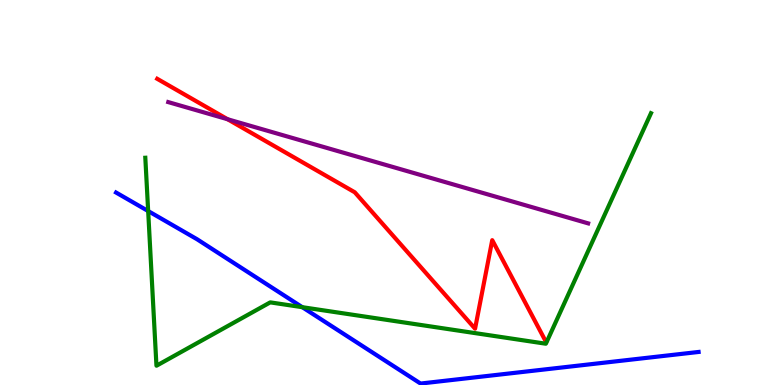[{'lines': ['blue', 'red'], 'intersections': []}, {'lines': ['green', 'red'], 'intersections': []}, {'lines': ['purple', 'red'], 'intersections': [{'x': 2.94, 'y': 6.9}]}, {'lines': ['blue', 'green'], 'intersections': [{'x': 1.91, 'y': 4.52}, {'x': 3.9, 'y': 2.02}]}, {'lines': ['blue', 'purple'], 'intersections': []}, {'lines': ['green', 'purple'], 'intersections': []}]